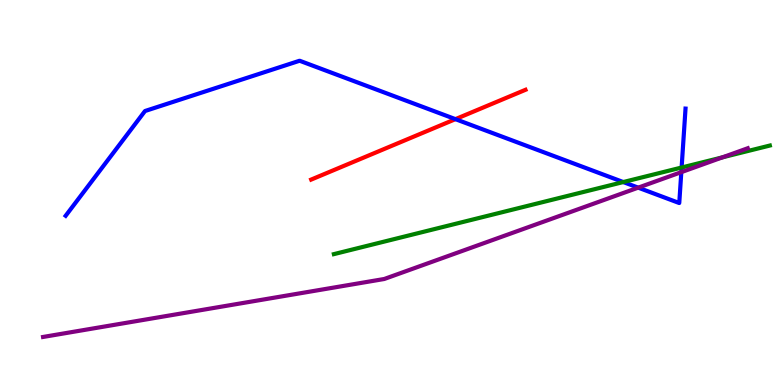[{'lines': ['blue', 'red'], 'intersections': [{'x': 5.88, 'y': 6.91}]}, {'lines': ['green', 'red'], 'intersections': []}, {'lines': ['purple', 'red'], 'intersections': []}, {'lines': ['blue', 'green'], 'intersections': [{'x': 8.04, 'y': 5.27}, {'x': 8.8, 'y': 5.65}]}, {'lines': ['blue', 'purple'], 'intersections': [{'x': 8.23, 'y': 5.13}, {'x': 8.79, 'y': 5.53}]}, {'lines': ['green', 'purple'], 'intersections': [{'x': 9.32, 'y': 5.91}]}]